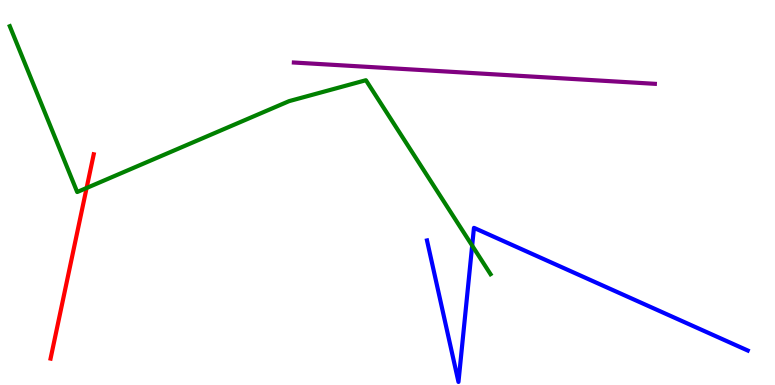[{'lines': ['blue', 'red'], 'intersections': []}, {'lines': ['green', 'red'], 'intersections': [{'x': 1.12, 'y': 5.12}]}, {'lines': ['purple', 'red'], 'intersections': []}, {'lines': ['blue', 'green'], 'intersections': [{'x': 6.09, 'y': 3.62}]}, {'lines': ['blue', 'purple'], 'intersections': []}, {'lines': ['green', 'purple'], 'intersections': []}]